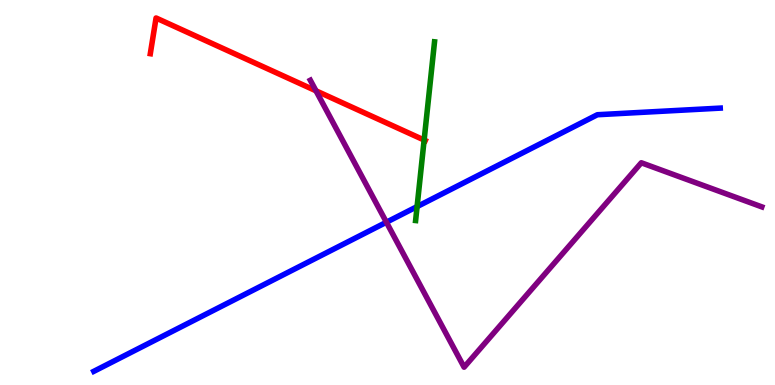[{'lines': ['blue', 'red'], 'intersections': []}, {'lines': ['green', 'red'], 'intersections': [{'x': 5.47, 'y': 6.36}]}, {'lines': ['purple', 'red'], 'intersections': [{'x': 4.08, 'y': 7.64}]}, {'lines': ['blue', 'green'], 'intersections': [{'x': 5.38, 'y': 4.63}]}, {'lines': ['blue', 'purple'], 'intersections': [{'x': 4.99, 'y': 4.23}]}, {'lines': ['green', 'purple'], 'intersections': []}]